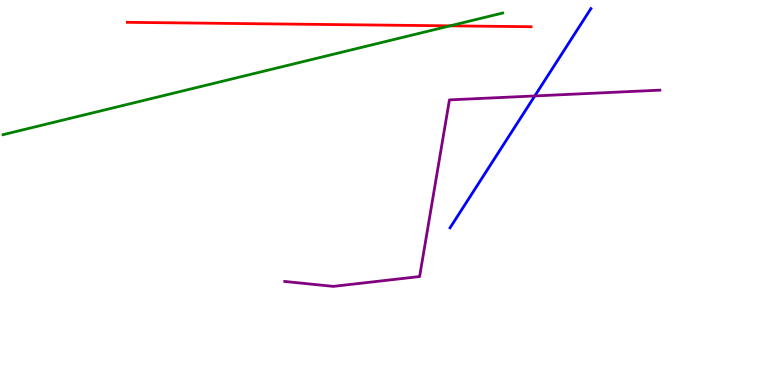[{'lines': ['blue', 'red'], 'intersections': []}, {'lines': ['green', 'red'], 'intersections': [{'x': 5.81, 'y': 9.33}]}, {'lines': ['purple', 'red'], 'intersections': []}, {'lines': ['blue', 'green'], 'intersections': []}, {'lines': ['blue', 'purple'], 'intersections': [{'x': 6.9, 'y': 7.51}]}, {'lines': ['green', 'purple'], 'intersections': []}]